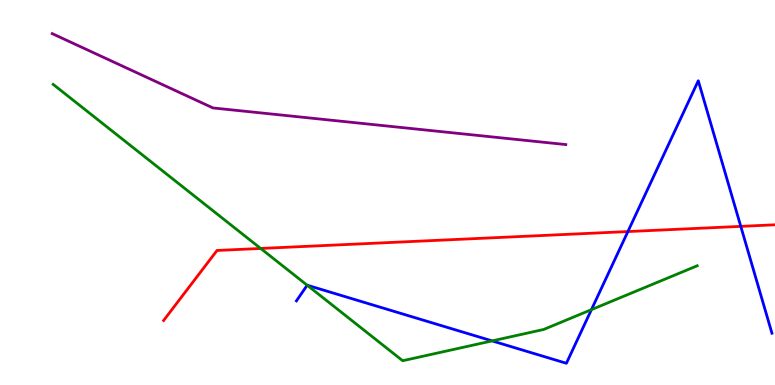[{'lines': ['blue', 'red'], 'intersections': [{'x': 8.1, 'y': 3.99}, {'x': 9.56, 'y': 4.12}]}, {'lines': ['green', 'red'], 'intersections': [{'x': 3.36, 'y': 3.55}]}, {'lines': ['purple', 'red'], 'intersections': []}, {'lines': ['blue', 'green'], 'intersections': [{'x': 3.96, 'y': 2.59}, {'x': 6.35, 'y': 1.15}, {'x': 7.63, 'y': 1.96}]}, {'lines': ['blue', 'purple'], 'intersections': []}, {'lines': ['green', 'purple'], 'intersections': []}]